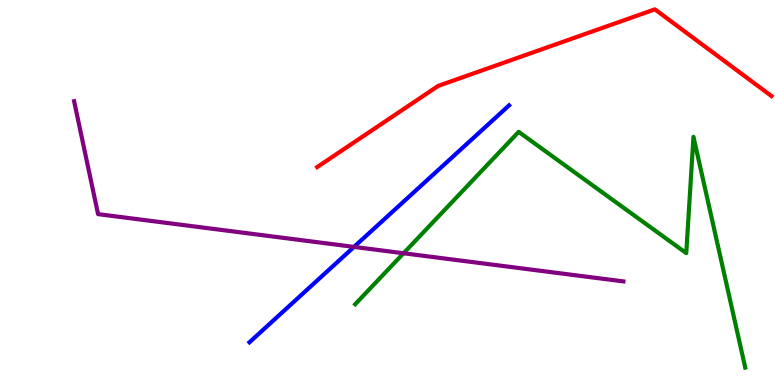[{'lines': ['blue', 'red'], 'intersections': []}, {'lines': ['green', 'red'], 'intersections': []}, {'lines': ['purple', 'red'], 'intersections': []}, {'lines': ['blue', 'green'], 'intersections': []}, {'lines': ['blue', 'purple'], 'intersections': [{'x': 4.57, 'y': 3.59}]}, {'lines': ['green', 'purple'], 'intersections': [{'x': 5.21, 'y': 3.42}]}]